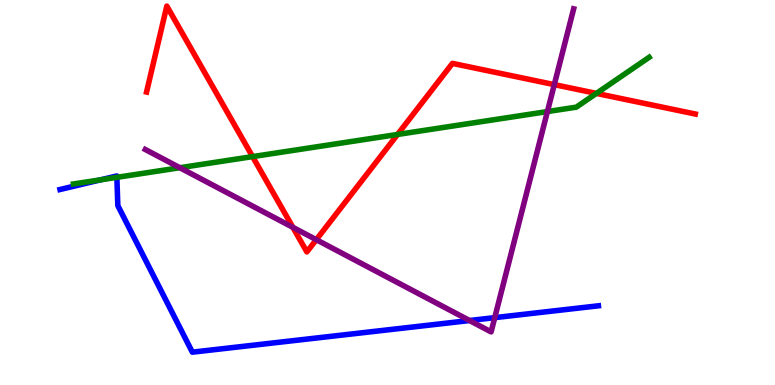[{'lines': ['blue', 'red'], 'intersections': []}, {'lines': ['green', 'red'], 'intersections': [{'x': 3.26, 'y': 5.93}, {'x': 5.13, 'y': 6.51}, {'x': 7.7, 'y': 7.57}]}, {'lines': ['purple', 'red'], 'intersections': [{'x': 3.78, 'y': 4.1}, {'x': 4.08, 'y': 3.77}, {'x': 7.15, 'y': 7.8}]}, {'lines': ['blue', 'green'], 'intersections': [{'x': 1.3, 'y': 5.33}, {'x': 1.51, 'y': 5.39}]}, {'lines': ['blue', 'purple'], 'intersections': [{'x': 6.06, 'y': 1.67}, {'x': 6.38, 'y': 1.75}]}, {'lines': ['green', 'purple'], 'intersections': [{'x': 2.32, 'y': 5.64}, {'x': 7.06, 'y': 7.1}]}]